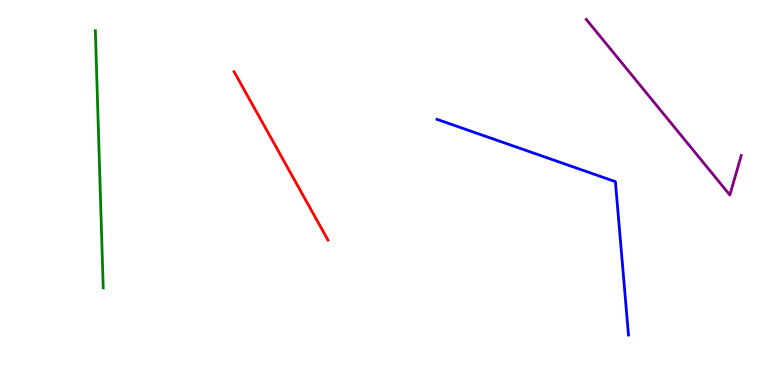[{'lines': ['blue', 'red'], 'intersections': []}, {'lines': ['green', 'red'], 'intersections': []}, {'lines': ['purple', 'red'], 'intersections': []}, {'lines': ['blue', 'green'], 'intersections': []}, {'lines': ['blue', 'purple'], 'intersections': []}, {'lines': ['green', 'purple'], 'intersections': []}]